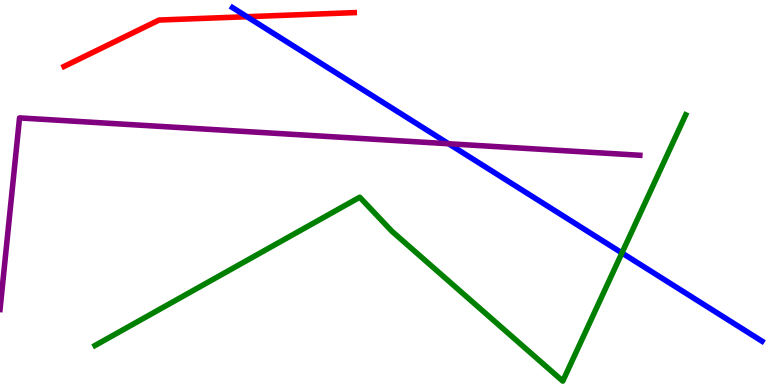[{'lines': ['blue', 'red'], 'intersections': [{'x': 3.19, 'y': 9.57}]}, {'lines': ['green', 'red'], 'intersections': []}, {'lines': ['purple', 'red'], 'intersections': []}, {'lines': ['blue', 'green'], 'intersections': [{'x': 8.03, 'y': 3.43}]}, {'lines': ['blue', 'purple'], 'intersections': [{'x': 5.79, 'y': 6.27}]}, {'lines': ['green', 'purple'], 'intersections': []}]